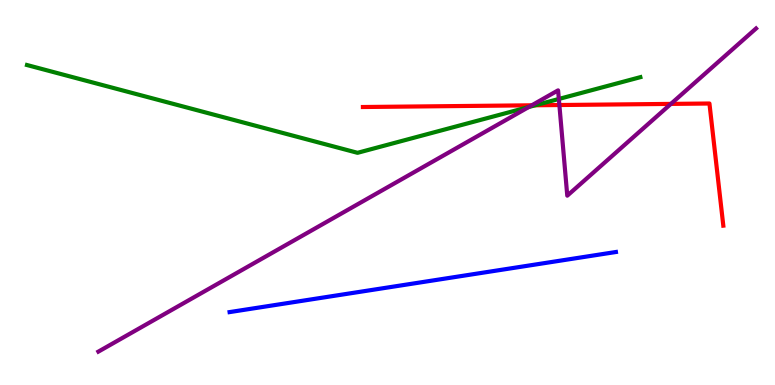[{'lines': ['blue', 'red'], 'intersections': []}, {'lines': ['green', 'red'], 'intersections': [{'x': 6.91, 'y': 7.27}]}, {'lines': ['purple', 'red'], 'intersections': [{'x': 6.86, 'y': 7.26}, {'x': 7.22, 'y': 7.27}, {'x': 8.66, 'y': 7.3}]}, {'lines': ['blue', 'green'], 'intersections': []}, {'lines': ['blue', 'purple'], 'intersections': []}, {'lines': ['green', 'purple'], 'intersections': [{'x': 6.82, 'y': 7.22}, {'x': 7.21, 'y': 7.43}]}]